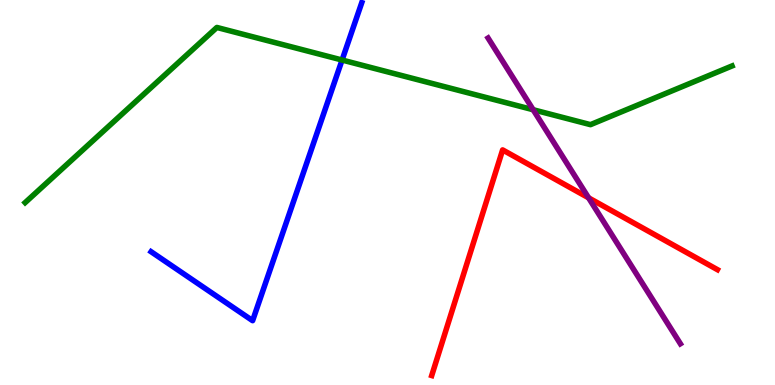[{'lines': ['blue', 'red'], 'intersections': []}, {'lines': ['green', 'red'], 'intersections': []}, {'lines': ['purple', 'red'], 'intersections': [{'x': 7.59, 'y': 4.86}]}, {'lines': ['blue', 'green'], 'intersections': [{'x': 4.41, 'y': 8.44}]}, {'lines': ['blue', 'purple'], 'intersections': []}, {'lines': ['green', 'purple'], 'intersections': [{'x': 6.88, 'y': 7.15}]}]